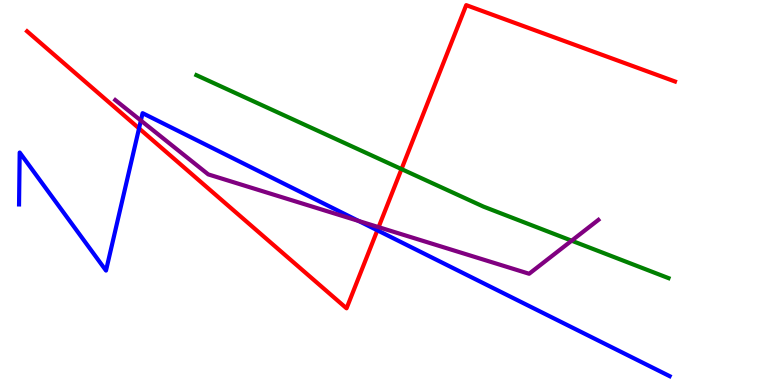[{'lines': ['blue', 'red'], 'intersections': [{'x': 1.79, 'y': 6.67}, {'x': 4.87, 'y': 4.02}]}, {'lines': ['green', 'red'], 'intersections': [{'x': 5.18, 'y': 5.61}]}, {'lines': ['purple', 'red'], 'intersections': [{'x': 4.89, 'y': 4.1}]}, {'lines': ['blue', 'green'], 'intersections': []}, {'lines': ['blue', 'purple'], 'intersections': [{'x': 1.82, 'y': 6.87}, {'x': 4.63, 'y': 4.26}]}, {'lines': ['green', 'purple'], 'intersections': [{'x': 7.38, 'y': 3.75}]}]